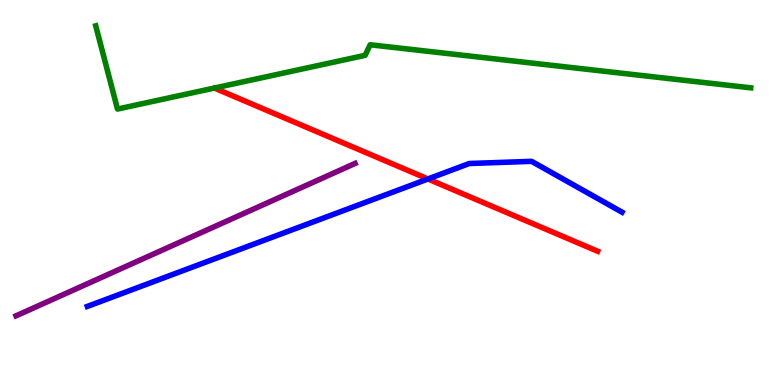[{'lines': ['blue', 'red'], 'intersections': [{'x': 5.52, 'y': 5.35}]}, {'lines': ['green', 'red'], 'intersections': []}, {'lines': ['purple', 'red'], 'intersections': []}, {'lines': ['blue', 'green'], 'intersections': []}, {'lines': ['blue', 'purple'], 'intersections': []}, {'lines': ['green', 'purple'], 'intersections': []}]